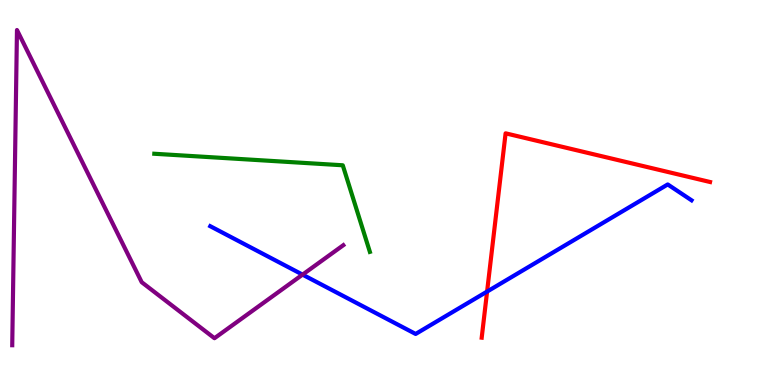[{'lines': ['blue', 'red'], 'intersections': [{'x': 6.29, 'y': 2.43}]}, {'lines': ['green', 'red'], 'intersections': []}, {'lines': ['purple', 'red'], 'intersections': []}, {'lines': ['blue', 'green'], 'intersections': []}, {'lines': ['blue', 'purple'], 'intersections': [{'x': 3.9, 'y': 2.87}]}, {'lines': ['green', 'purple'], 'intersections': []}]